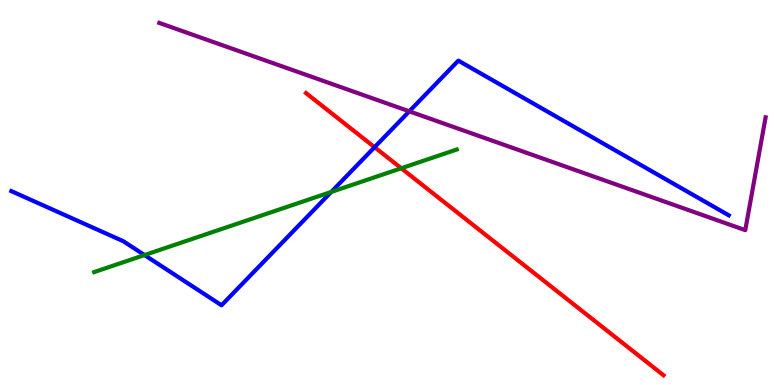[{'lines': ['blue', 'red'], 'intersections': [{'x': 4.83, 'y': 6.18}]}, {'lines': ['green', 'red'], 'intersections': [{'x': 5.18, 'y': 5.63}]}, {'lines': ['purple', 'red'], 'intersections': []}, {'lines': ['blue', 'green'], 'intersections': [{'x': 1.86, 'y': 3.38}, {'x': 4.27, 'y': 5.01}]}, {'lines': ['blue', 'purple'], 'intersections': [{'x': 5.28, 'y': 7.11}]}, {'lines': ['green', 'purple'], 'intersections': []}]